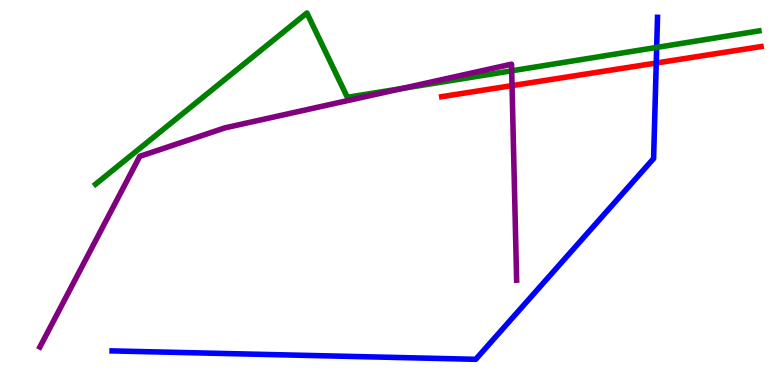[{'lines': ['blue', 'red'], 'intersections': [{'x': 8.47, 'y': 8.36}]}, {'lines': ['green', 'red'], 'intersections': []}, {'lines': ['purple', 'red'], 'intersections': [{'x': 6.61, 'y': 7.78}]}, {'lines': ['blue', 'green'], 'intersections': [{'x': 8.47, 'y': 8.77}]}, {'lines': ['blue', 'purple'], 'intersections': []}, {'lines': ['green', 'purple'], 'intersections': [{'x': 5.19, 'y': 7.7}, {'x': 6.6, 'y': 8.16}]}]